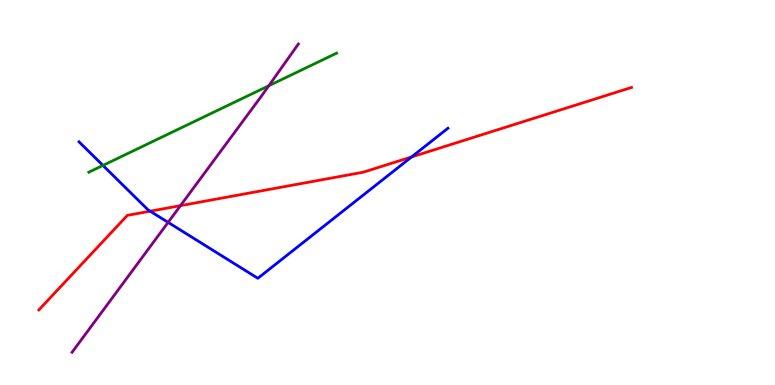[{'lines': ['blue', 'red'], 'intersections': [{'x': 1.94, 'y': 4.51}, {'x': 5.31, 'y': 5.92}]}, {'lines': ['green', 'red'], 'intersections': []}, {'lines': ['purple', 'red'], 'intersections': [{'x': 2.33, 'y': 4.66}]}, {'lines': ['blue', 'green'], 'intersections': [{'x': 1.33, 'y': 5.7}]}, {'lines': ['blue', 'purple'], 'intersections': [{'x': 2.17, 'y': 4.22}]}, {'lines': ['green', 'purple'], 'intersections': [{'x': 3.47, 'y': 7.77}]}]